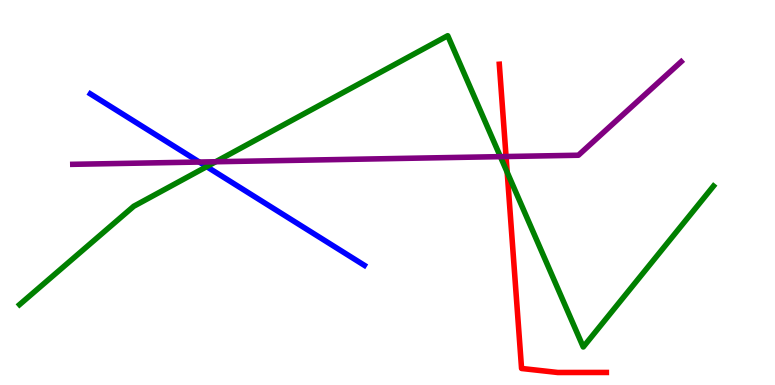[{'lines': ['blue', 'red'], 'intersections': []}, {'lines': ['green', 'red'], 'intersections': [{'x': 6.54, 'y': 5.52}]}, {'lines': ['purple', 'red'], 'intersections': [{'x': 6.53, 'y': 5.93}]}, {'lines': ['blue', 'green'], 'intersections': [{'x': 2.67, 'y': 5.67}]}, {'lines': ['blue', 'purple'], 'intersections': [{'x': 2.57, 'y': 5.79}]}, {'lines': ['green', 'purple'], 'intersections': [{'x': 2.78, 'y': 5.8}, {'x': 6.46, 'y': 5.93}]}]